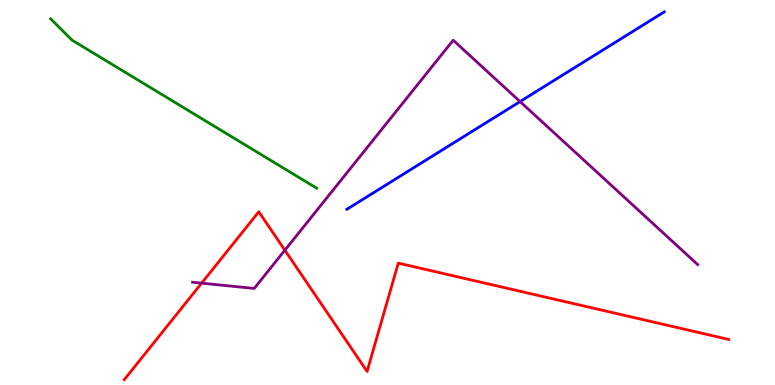[{'lines': ['blue', 'red'], 'intersections': []}, {'lines': ['green', 'red'], 'intersections': []}, {'lines': ['purple', 'red'], 'intersections': [{'x': 2.6, 'y': 2.65}, {'x': 3.68, 'y': 3.5}]}, {'lines': ['blue', 'green'], 'intersections': []}, {'lines': ['blue', 'purple'], 'intersections': [{'x': 6.71, 'y': 7.36}]}, {'lines': ['green', 'purple'], 'intersections': []}]